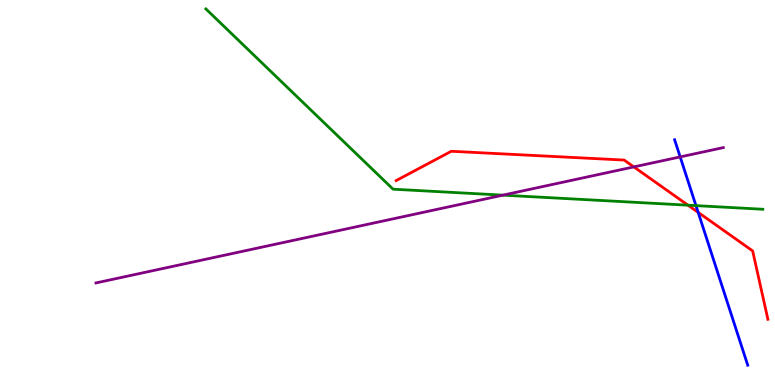[{'lines': ['blue', 'red'], 'intersections': [{'x': 9.01, 'y': 4.48}]}, {'lines': ['green', 'red'], 'intersections': [{'x': 8.88, 'y': 4.67}]}, {'lines': ['purple', 'red'], 'intersections': [{'x': 8.18, 'y': 5.66}]}, {'lines': ['blue', 'green'], 'intersections': [{'x': 8.98, 'y': 4.66}]}, {'lines': ['blue', 'purple'], 'intersections': [{'x': 8.78, 'y': 5.92}]}, {'lines': ['green', 'purple'], 'intersections': [{'x': 6.49, 'y': 4.93}]}]